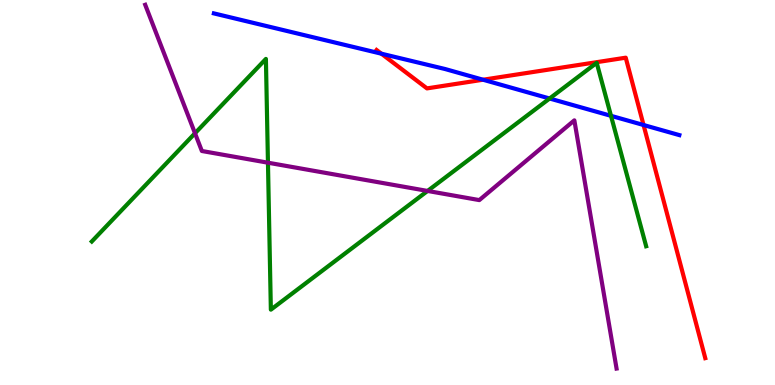[{'lines': ['blue', 'red'], 'intersections': [{'x': 4.92, 'y': 8.61}, {'x': 6.23, 'y': 7.93}, {'x': 8.3, 'y': 6.75}]}, {'lines': ['green', 'red'], 'intersections': []}, {'lines': ['purple', 'red'], 'intersections': []}, {'lines': ['blue', 'green'], 'intersections': [{'x': 7.09, 'y': 7.44}, {'x': 7.88, 'y': 6.99}]}, {'lines': ['blue', 'purple'], 'intersections': []}, {'lines': ['green', 'purple'], 'intersections': [{'x': 2.52, 'y': 6.54}, {'x': 3.46, 'y': 5.77}, {'x': 5.52, 'y': 5.04}]}]